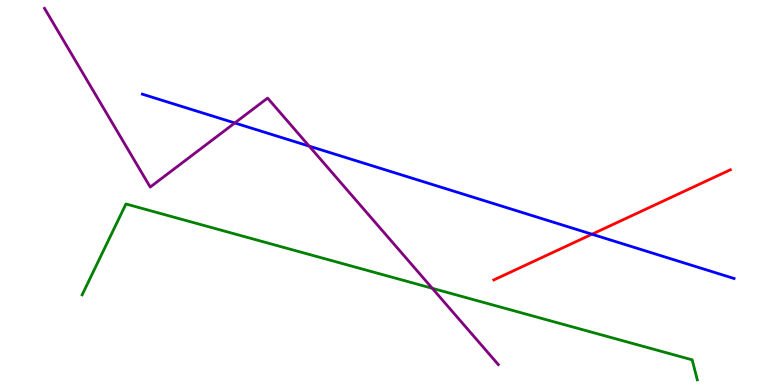[{'lines': ['blue', 'red'], 'intersections': [{'x': 7.64, 'y': 3.92}]}, {'lines': ['green', 'red'], 'intersections': []}, {'lines': ['purple', 'red'], 'intersections': []}, {'lines': ['blue', 'green'], 'intersections': []}, {'lines': ['blue', 'purple'], 'intersections': [{'x': 3.03, 'y': 6.81}, {'x': 3.99, 'y': 6.2}]}, {'lines': ['green', 'purple'], 'intersections': [{'x': 5.58, 'y': 2.51}]}]